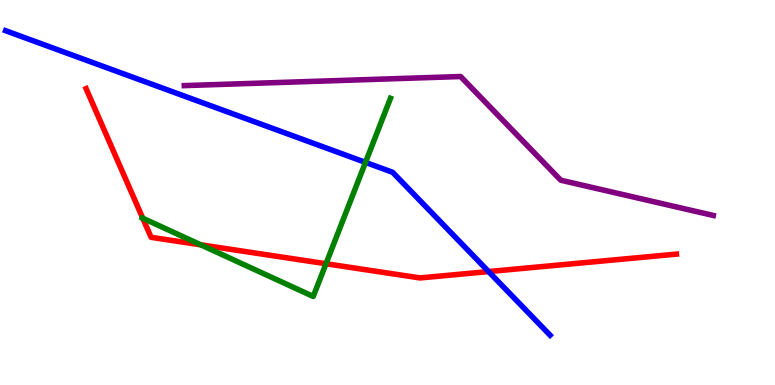[{'lines': ['blue', 'red'], 'intersections': [{'x': 6.3, 'y': 2.95}]}, {'lines': ['green', 'red'], 'intersections': [{'x': 1.84, 'y': 4.33}, {'x': 2.59, 'y': 3.64}, {'x': 4.21, 'y': 3.15}]}, {'lines': ['purple', 'red'], 'intersections': []}, {'lines': ['blue', 'green'], 'intersections': [{'x': 4.72, 'y': 5.78}]}, {'lines': ['blue', 'purple'], 'intersections': []}, {'lines': ['green', 'purple'], 'intersections': []}]